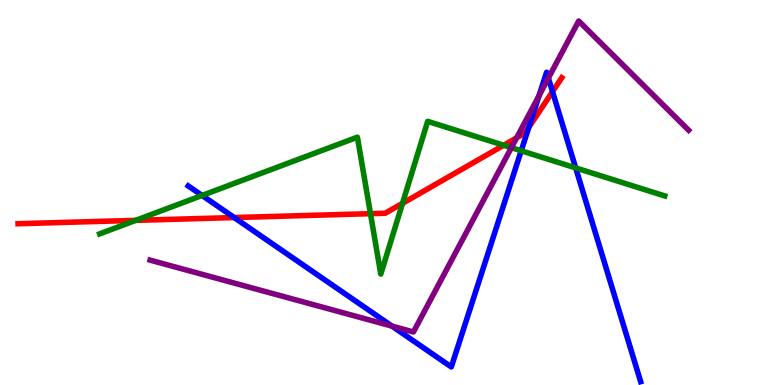[{'lines': ['blue', 'red'], 'intersections': [{'x': 3.02, 'y': 4.35}, {'x': 6.82, 'y': 6.69}, {'x': 7.13, 'y': 7.62}]}, {'lines': ['green', 'red'], 'intersections': [{'x': 1.75, 'y': 4.28}, {'x': 4.78, 'y': 4.45}, {'x': 5.19, 'y': 4.72}, {'x': 6.5, 'y': 6.23}]}, {'lines': ['purple', 'red'], 'intersections': [{'x': 6.67, 'y': 6.42}]}, {'lines': ['blue', 'green'], 'intersections': [{'x': 2.61, 'y': 4.92}, {'x': 6.73, 'y': 6.08}, {'x': 7.43, 'y': 5.64}]}, {'lines': ['blue', 'purple'], 'intersections': [{'x': 5.06, 'y': 1.53}, {'x': 6.96, 'y': 7.52}, {'x': 7.08, 'y': 7.97}]}, {'lines': ['green', 'purple'], 'intersections': [{'x': 6.6, 'y': 6.16}]}]